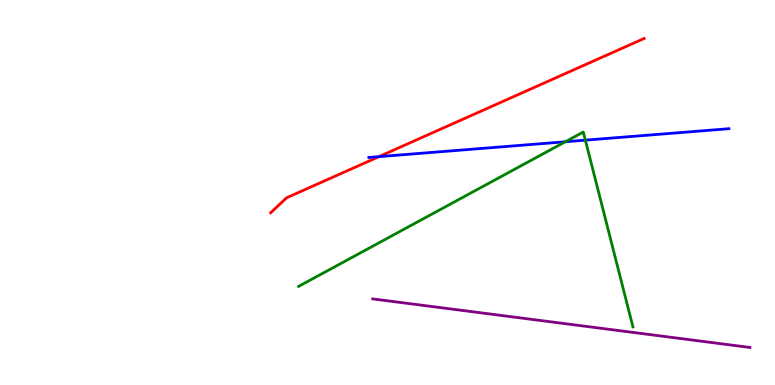[{'lines': ['blue', 'red'], 'intersections': [{'x': 4.89, 'y': 5.93}]}, {'lines': ['green', 'red'], 'intersections': []}, {'lines': ['purple', 'red'], 'intersections': []}, {'lines': ['blue', 'green'], 'intersections': [{'x': 7.29, 'y': 6.32}, {'x': 7.55, 'y': 6.36}]}, {'lines': ['blue', 'purple'], 'intersections': []}, {'lines': ['green', 'purple'], 'intersections': []}]